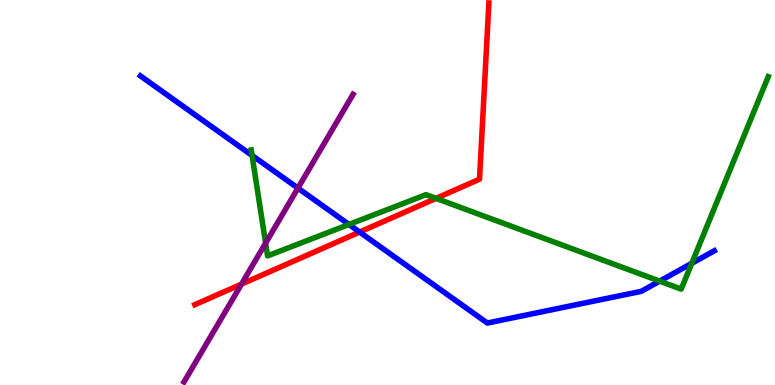[{'lines': ['blue', 'red'], 'intersections': [{'x': 4.64, 'y': 3.97}]}, {'lines': ['green', 'red'], 'intersections': [{'x': 5.63, 'y': 4.85}]}, {'lines': ['purple', 'red'], 'intersections': [{'x': 3.12, 'y': 2.62}]}, {'lines': ['blue', 'green'], 'intersections': [{'x': 3.25, 'y': 5.96}, {'x': 4.5, 'y': 4.17}, {'x': 8.51, 'y': 2.7}, {'x': 8.93, 'y': 3.16}]}, {'lines': ['blue', 'purple'], 'intersections': [{'x': 3.84, 'y': 5.11}]}, {'lines': ['green', 'purple'], 'intersections': [{'x': 3.43, 'y': 3.69}]}]